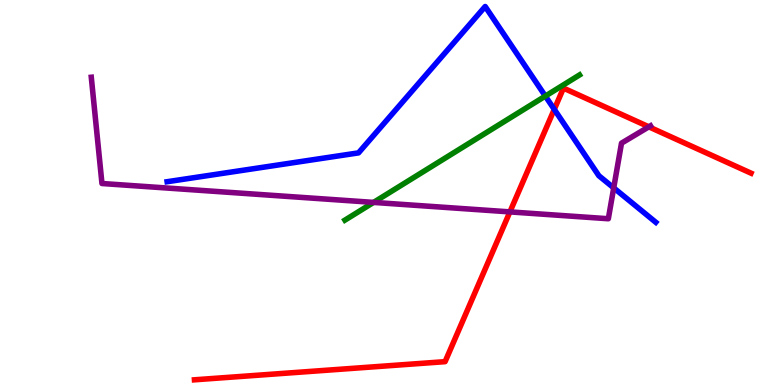[{'lines': ['blue', 'red'], 'intersections': [{'x': 7.15, 'y': 7.16}]}, {'lines': ['green', 'red'], 'intersections': []}, {'lines': ['purple', 'red'], 'intersections': [{'x': 6.58, 'y': 4.5}, {'x': 8.37, 'y': 6.71}]}, {'lines': ['blue', 'green'], 'intersections': [{'x': 7.04, 'y': 7.5}]}, {'lines': ['blue', 'purple'], 'intersections': [{'x': 7.92, 'y': 5.12}]}, {'lines': ['green', 'purple'], 'intersections': [{'x': 4.82, 'y': 4.74}]}]